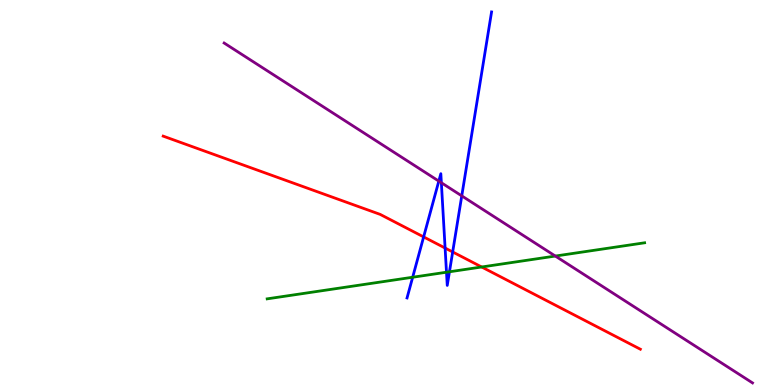[{'lines': ['blue', 'red'], 'intersections': [{'x': 5.47, 'y': 3.85}, {'x': 5.74, 'y': 3.56}, {'x': 5.84, 'y': 3.46}]}, {'lines': ['green', 'red'], 'intersections': [{'x': 6.22, 'y': 3.07}]}, {'lines': ['purple', 'red'], 'intersections': []}, {'lines': ['blue', 'green'], 'intersections': [{'x': 5.32, 'y': 2.8}, {'x': 5.76, 'y': 2.93}, {'x': 5.8, 'y': 2.94}]}, {'lines': ['blue', 'purple'], 'intersections': [{'x': 5.66, 'y': 5.3}, {'x': 5.69, 'y': 5.25}, {'x': 5.96, 'y': 4.91}]}, {'lines': ['green', 'purple'], 'intersections': [{'x': 7.17, 'y': 3.35}]}]